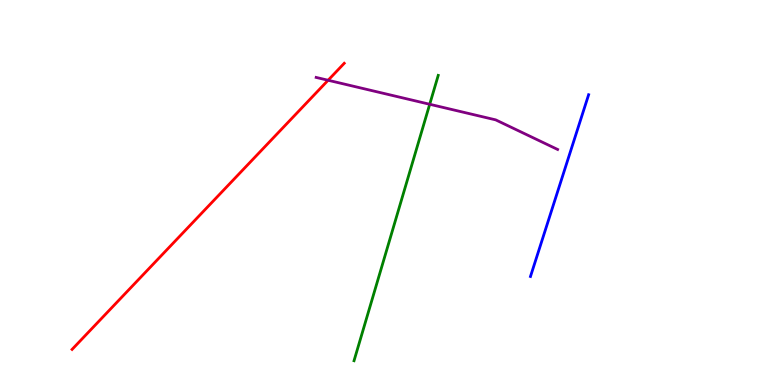[{'lines': ['blue', 'red'], 'intersections': []}, {'lines': ['green', 'red'], 'intersections': []}, {'lines': ['purple', 'red'], 'intersections': [{'x': 4.23, 'y': 7.92}]}, {'lines': ['blue', 'green'], 'intersections': []}, {'lines': ['blue', 'purple'], 'intersections': []}, {'lines': ['green', 'purple'], 'intersections': [{'x': 5.54, 'y': 7.29}]}]